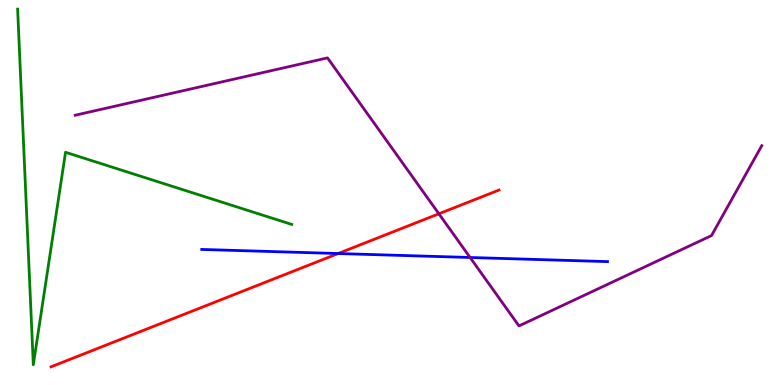[{'lines': ['blue', 'red'], 'intersections': [{'x': 4.36, 'y': 3.41}]}, {'lines': ['green', 'red'], 'intersections': []}, {'lines': ['purple', 'red'], 'intersections': [{'x': 5.66, 'y': 4.45}]}, {'lines': ['blue', 'green'], 'intersections': []}, {'lines': ['blue', 'purple'], 'intersections': [{'x': 6.07, 'y': 3.31}]}, {'lines': ['green', 'purple'], 'intersections': []}]